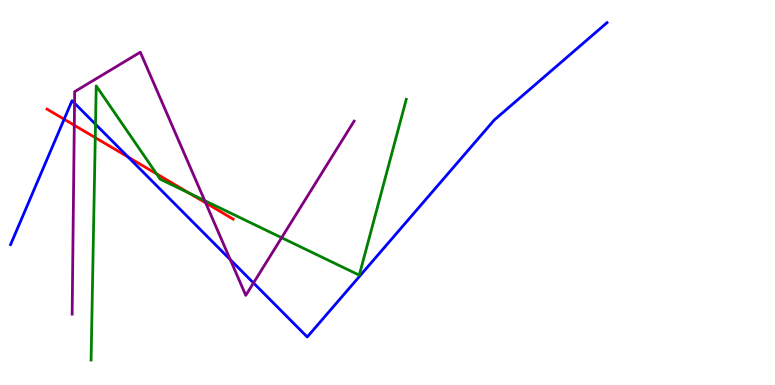[{'lines': ['blue', 'red'], 'intersections': [{'x': 0.828, 'y': 6.9}, {'x': 1.65, 'y': 5.92}]}, {'lines': ['green', 'red'], 'intersections': [{'x': 1.23, 'y': 6.43}, {'x': 2.02, 'y': 5.48}, {'x': 2.44, 'y': 4.98}]}, {'lines': ['purple', 'red'], 'intersections': [{'x': 0.959, 'y': 6.75}, {'x': 2.65, 'y': 4.73}]}, {'lines': ['blue', 'green'], 'intersections': [{'x': 1.23, 'y': 6.77}]}, {'lines': ['blue', 'purple'], 'intersections': [{'x': 0.962, 'y': 7.32}, {'x': 2.97, 'y': 3.26}, {'x': 3.27, 'y': 2.65}]}, {'lines': ['green', 'purple'], 'intersections': [{'x': 2.64, 'y': 4.79}, {'x': 3.63, 'y': 3.83}]}]